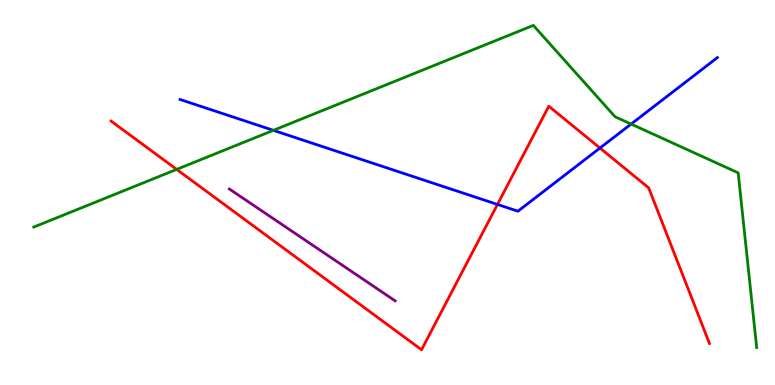[{'lines': ['blue', 'red'], 'intersections': [{'x': 6.42, 'y': 4.69}, {'x': 7.74, 'y': 6.15}]}, {'lines': ['green', 'red'], 'intersections': [{'x': 2.28, 'y': 5.6}]}, {'lines': ['purple', 'red'], 'intersections': []}, {'lines': ['blue', 'green'], 'intersections': [{'x': 3.53, 'y': 6.61}, {'x': 8.14, 'y': 6.78}]}, {'lines': ['blue', 'purple'], 'intersections': []}, {'lines': ['green', 'purple'], 'intersections': []}]